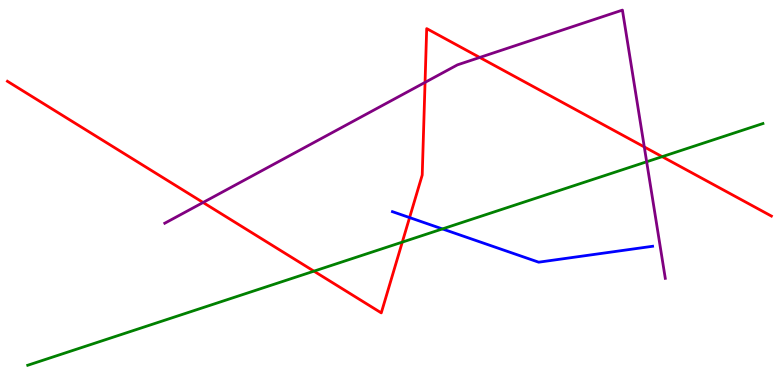[{'lines': ['blue', 'red'], 'intersections': [{'x': 5.28, 'y': 4.35}]}, {'lines': ['green', 'red'], 'intersections': [{'x': 4.05, 'y': 2.96}, {'x': 5.19, 'y': 3.71}, {'x': 8.54, 'y': 5.93}]}, {'lines': ['purple', 'red'], 'intersections': [{'x': 2.62, 'y': 4.74}, {'x': 5.48, 'y': 7.86}, {'x': 6.19, 'y': 8.51}, {'x': 8.31, 'y': 6.18}]}, {'lines': ['blue', 'green'], 'intersections': [{'x': 5.71, 'y': 4.05}]}, {'lines': ['blue', 'purple'], 'intersections': []}, {'lines': ['green', 'purple'], 'intersections': [{'x': 8.34, 'y': 5.8}]}]